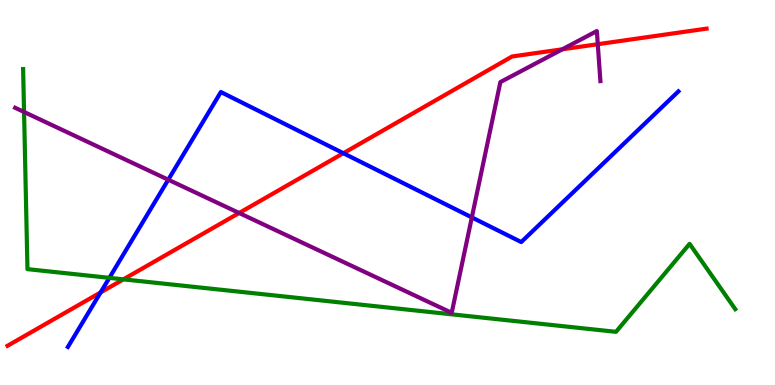[{'lines': ['blue', 'red'], 'intersections': [{'x': 1.3, 'y': 2.4}, {'x': 4.43, 'y': 6.02}]}, {'lines': ['green', 'red'], 'intersections': [{'x': 1.59, 'y': 2.74}]}, {'lines': ['purple', 'red'], 'intersections': [{'x': 3.09, 'y': 4.47}, {'x': 7.26, 'y': 8.72}, {'x': 7.71, 'y': 8.85}]}, {'lines': ['blue', 'green'], 'intersections': [{'x': 1.41, 'y': 2.78}]}, {'lines': ['blue', 'purple'], 'intersections': [{'x': 2.17, 'y': 5.33}, {'x': 6.09, 'y': 4.35}]}, {'lines': ['green', 'purple'], 'intersections': [{'x': 0.31, 'y': 7.09}]}]